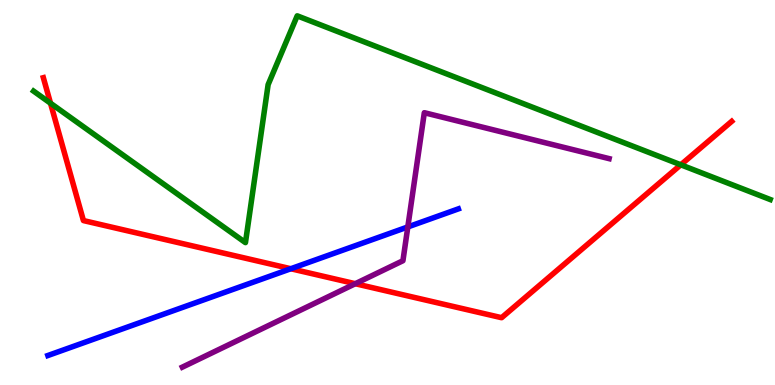[{'lines': ['blue', 'red'], 'intersections': [{'x': 3.75, 'y': 3.02}]}, {'lines': ['green', 'red'], 'intersections': [{'x': 0.652, 'y': 7.32}, {'x': 8.78, 'y': 5.72}]}, {'lines': ['purple', 'red'], 'intersections': [{'x': 4.58, 'y': 2.63}]}, {'lines': ['blue', 'green'], 'intersections': []}, {'lines': ['blue', 'purple'], 'intersections': [{'x': 5.26, 'y': 4.11}]}, {'lines': ['green', 'purple'], 'intersections': []}]